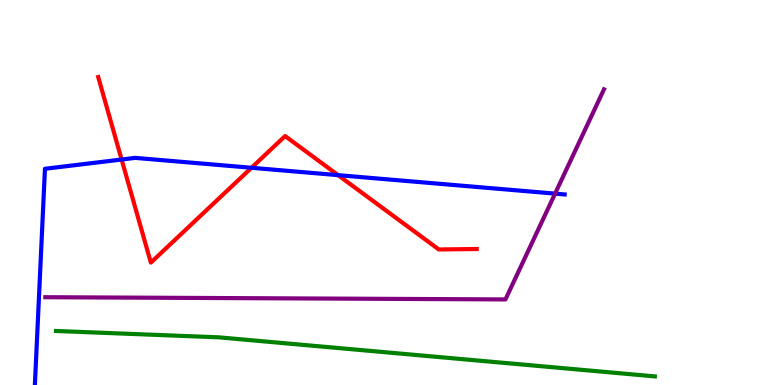[{'lines': ['blue', 'red'], 'intersections': [{'x': 1.57, 'y': 5.86}, {'x': 3.24, 'y': 5.64}, {'x': 4.36, 'y': 5.45}]}, {'lines': ['green', 'red'], 'intersections': []}, {'lines': ['purple', 'red'], 'intersections': []}, {'lines': ['blue', 'green'], 'intersections': []}, {'lines': ['blue', 'purple'], 'intersections': [{'x': 7.16, 'y': 4.97}]}, {'lines': ['green', 'purple'], 'intersections': []}]